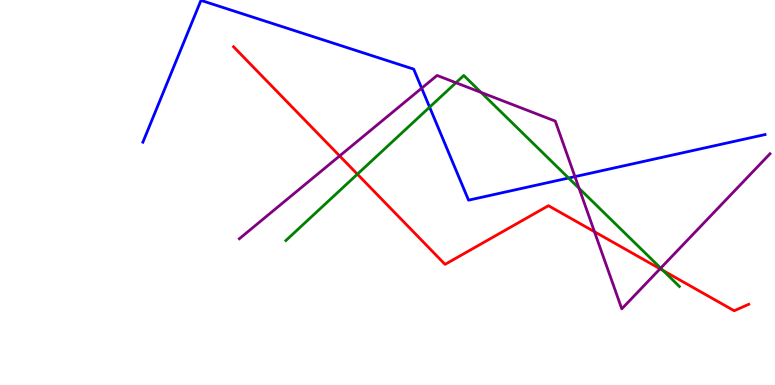[{'lines': ['blue', 'red'], 'intersections': []}, {'lines': ['green', 'red'], 'intersections': [{'x': 4.61, 'y': 5.48}, {'x': 8.56, 'y': 2.97}]}, {'lines': ['purple', 'red'], 'intersections': [{'x': 4.38, 'y': 5.95}, {'x': 7.67, 'y': 3.98}, {'x': 8.52, 'y': 3.02}]}, {'lines': ['blue', 'green'], 'intersections': [{'x': 5.54, 'y': 7.22}, {'x': 7.34, 'y': 5.38}]}, {'lines': ['blue', 'purple'], 'intersections': [{'x': 5.44, 'y': 7.71}, {'x': 7.42, 'y': 5.41}]}, {'lines': ['green', 'purple'], 'intersections': [{'x': 5.88, 'y': 7.85}, {'x': 6.21, 'y': 7.6}, {'x': 7.47, 'y': 5.11}, {'x': 8.52, 'y': 3.04}]}]